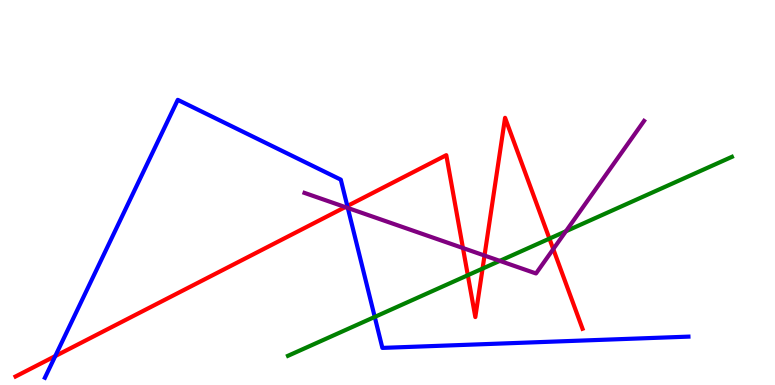[{'lines': ['blue', 'red'], 'intersections': [{'x': 0.713, 'y': 0.751}, {'x': 4.48, 'y': 4.65}]}, {'lines': ['green', 'red'], 'intersections': [{'x': 6.04, 'y': 2.85}, {'x': 6.23, 'y': 3.02}, {'x': 7.09, 'y': 3.8}]}, {'lines': ['purple', 'red'], 'intersections': [{'x': 4.45, 'y': 4.62}, {'x': 5.97, 'y': 3.56}, {'x': 6.25, 'y': 3.36}, {'x': 7.14, 'y': 3.53}]}, {'lines': ['blue', 'green'], 'intersections': [{'x': 4.84, 'y': 1.77}]}, {'lines': ['blue', 'purple'], 'intersections': [{'x': 4.49, 'y': 4.6}]}, {'lines': ['green', 'purple'], 'intersections': [{'x': 6.45, 'y': 3.22}, {'x': 7.3, 'y': 3.99}]}]